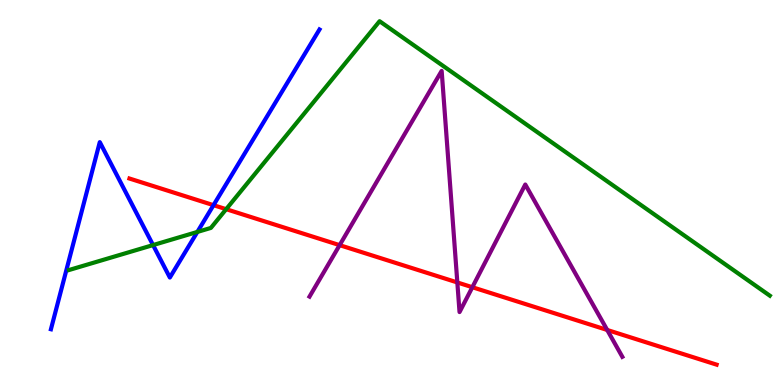[{'lines': ['blue', 'red'], 'intersections': [{'x': 2.75, 'y': 4.67}]}, {'lines': ['green', 'red'], 'intersections': [{'x': 2.92, 'y': 4.57}]}, {'lines': ['purple', 'red'], 'intersections': [{'x': 4.38, 'y': 3.63}, {'x': 5.9, 'y': 2.66}, {'x': 6.09, 'y': 2.54}, {'x': 7.83, 'y': 1.43}]}, {'lines': ['blue', 'green'], 'intersections': [{'x': 1.97, 'y': 3.63}, {'x': 2.55, 'y': 3.98}]}, {'lines': ['blue', 'purple'], 'intersections': []}, {'lines': ['green', 'purple'], 'intersections': []}]